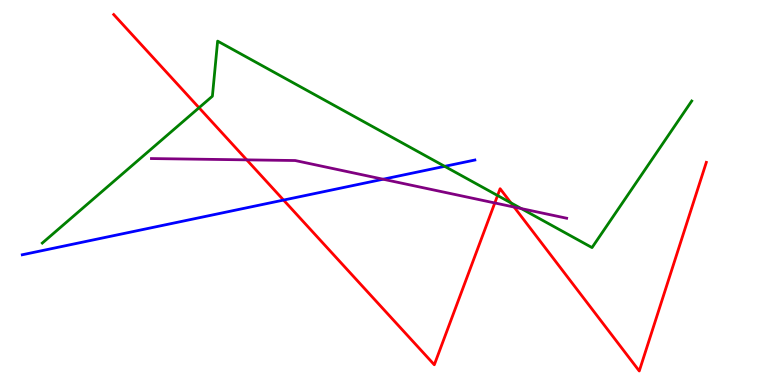[{'lines': ['blue', 'red'], 'intersections': [{'x': 3.66, 'y': 4.8}]}, {'lines': ['green', 'red'], 'intersections': [{'x': 2.57, 'y': 7.2}, {'x': 6.42, 'y': 4.92}, {'x': 6.59, 'y': 4.73}]}, {'lines': ['purple', 'red'], 'intersections': [{'x': 3.18, 'y': 5.85}, {'x': 6.38, 'y': 4.73}, {'x': 6.63, 'y': 4.62}]}, {'lines': ['blue', 'green'], 'intersections': [{'x': 5.74, 'y': 5.68}]}, {'lines': ['blue', 'purple'], 'intersections': [{'x': 4.94, 'y': 5.34}]}, {'lines': ['green', 'purple'], 'intersections': [{'x': 6.73, 'y': 4.58}]}]